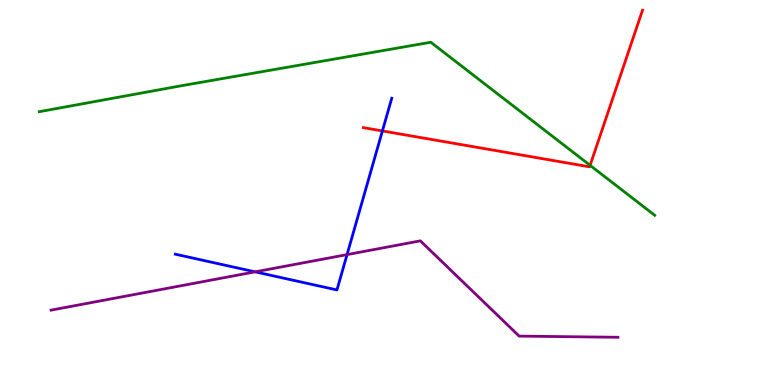[{'lines': ['blue', 'red'], 'intersections': [{'x': 4.93, 'y': 6.6}]}, {'lines': ['green', 'red'], 'intersections': [{'x': 7.61, 'y': 5.71}]}, {'lines': ['purple', 'red'], 'intersections': []}, {'lines': ['blue', 'green'], 'intersections': []}, {'lines': ['blue', 'purple'], 'intersections': [{'x': 3.29, 'y': 2.94}, {'x': 4.48, 'y': 3.39}]}, {'lines': ['green', 'purple'], 'intersections': []}]